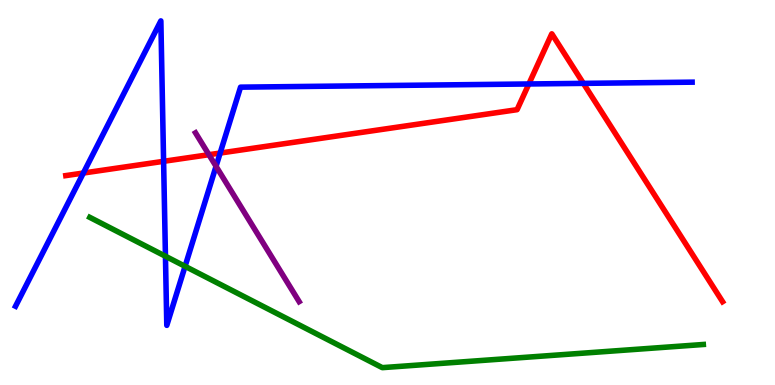[{'lines': ['blue', 'red'], 'intersections': [{'x': 1.08, 'y': 5.51}, {'x': 2.11, 'y': 5.81}, {'x': 2.84, 'y': 6.02}, {'x': 6.82, 'y': 7.82}, {'x': 7.53, 'y': 7.83}]}, {'lines': ['green', 'red'], 'intersections': []}, {'lines': ['purple', 'red'], 'intersections': [{'x': 2.7, 'y': 5.98}]}, {'lines': ['blue', 'green'], 'intersections': [{'x': 2.13, 'y': 3.34}, {'x': 2.39, 'y': 3.08}]}, {'lines': ['blue', 'purple'], 'intersections': [{'x': 2.79, 'y': 5.68}]}, {'lines': ['green', 'purple'], 'intersections': []}]